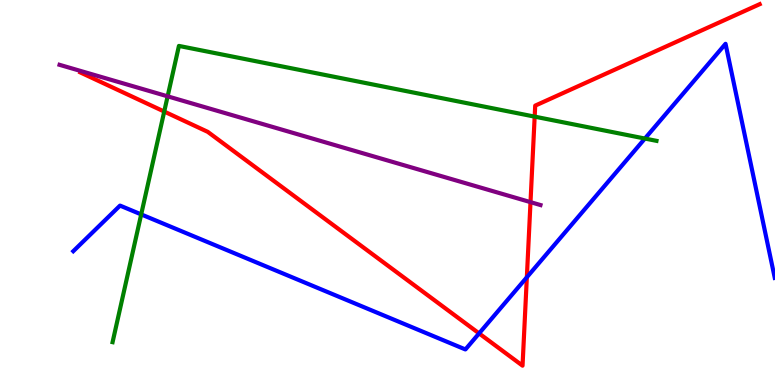[{'lines': ['blue', 'red'], 'intersections': [{'x': 6.18, 'y': 1.34}, {'x': 6.8, 'y': 2.8}]}, {'lines': ['green', 'red'], 'intersections': [{'x': 2.12, 'y': 7.1}, {'x': 6.9, 'y': 6.97}]}, {'lines': ['purple', 'red'], 'intersections': [{'x': 6.85, 'y': 4.75}]}, {'lines': ['blue', 'green'], 'intersections': [{'x': 1.82, 'y': 4.43}, {'x': 8.32, 'y': 6.4}]}, {'lines': ['blue', 'purple'], 'intersections': []}, {'lines': ['green', 'purple'], 'intersections': [{'x': 2.16, 'y': 7.5}]}]